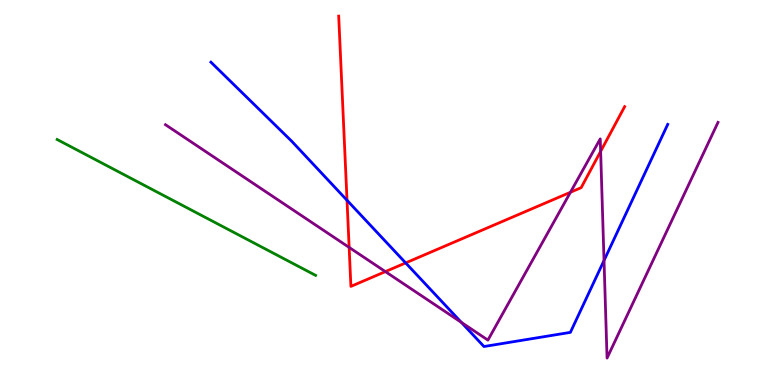[{'lines': ['blue', 'red'], 'intersections': [{'x': 4.48, 'y': 4.8}, {'x': 5.23, 'y': 3.17}]}, {'lines': ['green', 'red'], 'intersections': []}, {'lines': ['purple', 'red'], 'intersections': [{'x': 4.51, 'y': 3.57}, {'x': 4.97, 'y': 2.95}, {'x': 7.36, 'y': 5.01}, {'x': 7.75, 'y': 6.07}]}, {'lines': ['blue', 'green'], 'intersections': []}, {'lines': ['blue', 'purple'], 'intersections': [{'x': 5.95, 'y': 1.63}, {'x': 7.79, 'y': 3.23}]}, {'lines': ['green', 'purple'], 'intersections': []}]